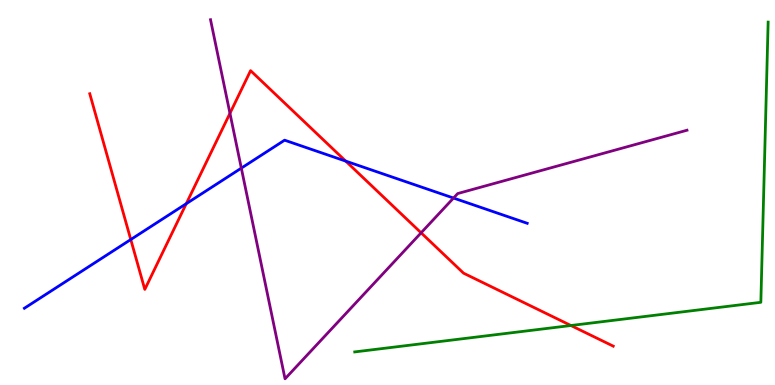[{'lines': ['blue', 'red'], 'intersections': [{'x': 1.69, 'y': 3.78}, {'x': 2.4, 'y': 4.71}, {'x': 4.46, 'y': 5.82}]}, {'lines': ['green', 'red'], 'intersections': [{'x': 7.37, 'y': 1.55}]}, {'lines': ['purple', 'red'], 'intersections': [{'x': 2.97, 'y': 7.06}, {'x': 5.43, 'y': 3.95}]}, {'lines': ['blue', 'green'], 'intersections': []}, {'lines': ['blue', 'purple'], 'intersections': [{'x': 3.11, 'y': 5.63}, {'x': 5.85, 'y': 4.86}]}, {'lines': ['green', 'purple'], 'intersections': []}]